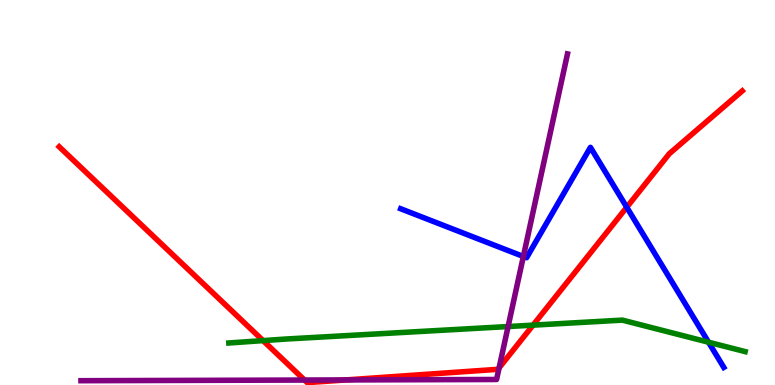[{'lines': ['blue', 'red'], 'intersections': [{'x': 8.09, 'y': 4.62}]}, {'lines': ['green', 'red'], 'intersections': [{'x': 3.39, 'y': 1.15}, {'x': 6.88, 'y': 1.55}]}, {'lines': ['purple', 'red'], 'intersections': [{'x': 3.93, 'y': 0.129}, {'x': 4.46, 'y': 0.132}, {'x': 6.44, 'y': 0.445}]}, {'lines': ['blue', 'green'], 'intersections': [{'x': 9.14, 'y': 1.11}]}, {'lines': ['blue', 'purple'], 'intersections': [{'x': 6.75, 'y': 3.34}]}, {'lines': ['green', 'purple'], 'intersections': [{'x': 6.56, 'y': 1.52}]}]